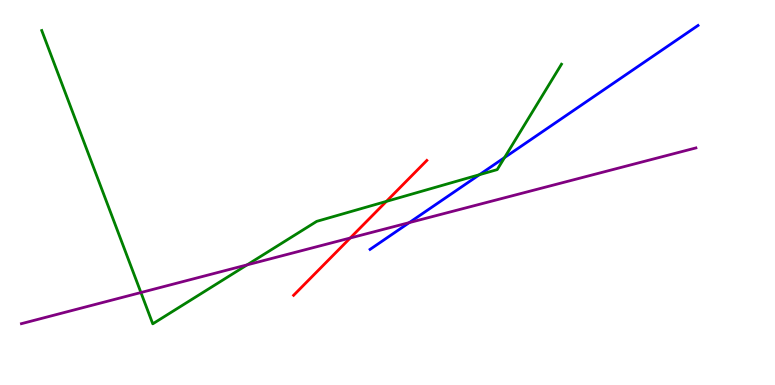[{'lines': ['blue', 'red'], 'intersections': []}, {'lines': ['green', 'red'], 'intersections': [{'x': 4.99, 'y': 4.77}]}, {'lines': ['purple', 'red'], 'intersections': [{'x': 4.52, 'y': 3.82}]}, {'lines': ['blue', 'green'], 'intersections': [{'x': 6.19, 'y': 5.46}, {'x': 6.51, 'y': 5.91}]}, {'lines': ['blue', 'purple'], 'intersections': [{'x': 5.28, 'y': 4.22}]}, {'lines': ['green', 'purple'], 'intersections': [{'x': 1.82, 'y': 2.4}, {'x': 3.19, 'y': 3.12}]}]